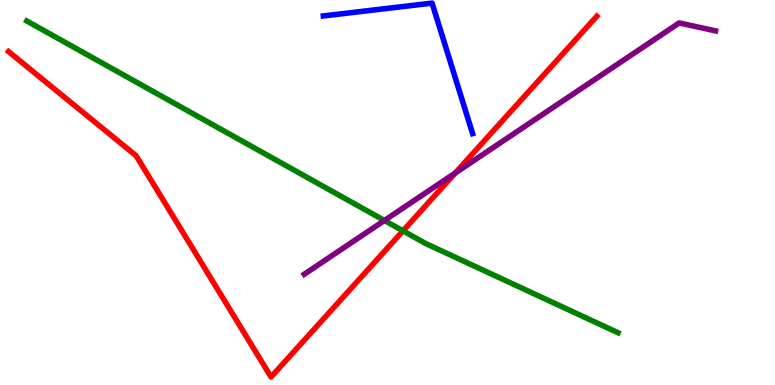[{'lines': ['blue', 'red'], 'intersections': []}, {'lines': ['green', 'red'], 'intersections': [{'x': 5.2, 'y': 4.0}]}, {'lines': ['purple', 'red'], 'intersections': [{'x': 5.87, 'y': 5.5}]}, {'lines': ['blue', 'green'], 'intersections': []}, {'lines': ['blue', 'purple'], 'intersections': []}, {'lines': ['green', 'purple'], 'intersections': [{'x': 4.96, 'y': 4.27}]}]